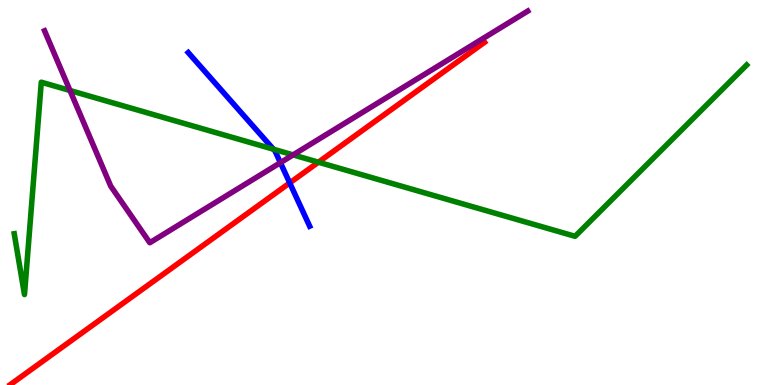[{'lines': ['blue', 'red'], 'intersections': [{'x': 3.74, 'y': 5.25}]}, {'lines': ['green', 'red'], 'intersections': [{'x': 4.11, 'y': 5.79}]}, {'lines': ['purple', 'red'], 'intersections': []}, {'lines': ['blue', 'green'], 'intersections': [{'x': 3.53, 'y': 6.12}]}, {'lines': ['blue', 'purple'], 'intersections': [{'x': 3.62, 'y': 5.77}]}, {'lines': ['green', 'purple'], 'intersections': [{'x': 0.903, 'y': 7.65}, {'x': 3.78, 'y': 5.98}]}]